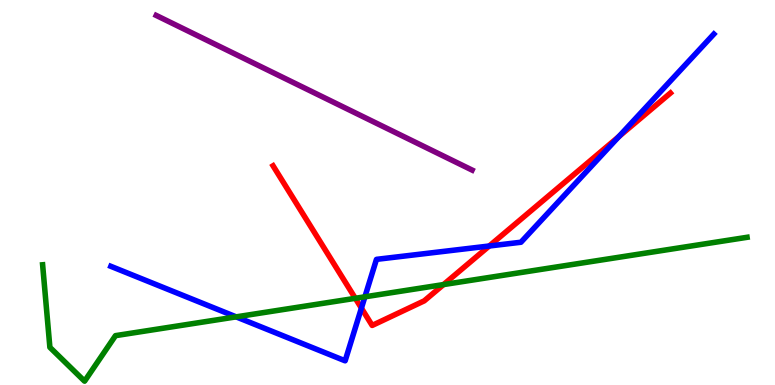[{'lines': ['blue', 'red'], 'intersections': [{'x': 4.66, 'y': 2.0}, {'x': 6.31, 'y': 3.61}, {'x': 7.99, 'y': 6.45}]}, {'lines': ['green', 'red'], 'intersections': [{'x': 4.58, 'y': 2.25}, {'x': 5.72, 'y': 2.61}]}, {'lines': ['purple', 'red'], 'intersections': []}, {'lines': ['blue', 'green'], 'intersections': [{'x': 3.05, 'y': 1.77}, {'x': 4.71, 'y': 2.29}]}, {'lines': ['blue', 'purple'], 'intersections': []}, {'lines': ['green', 'purple'], 'intersections': []}]